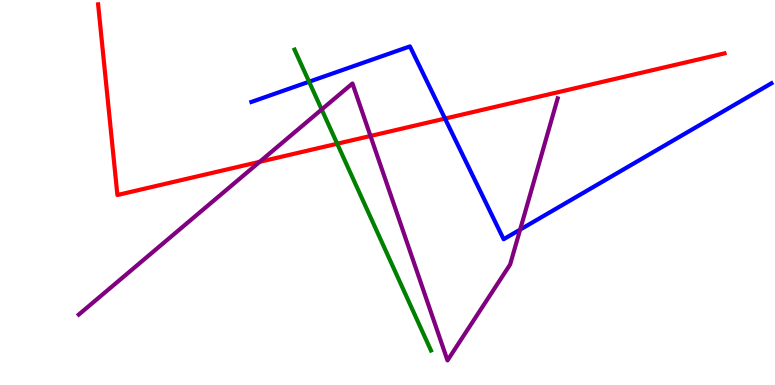[{'lines': ['blue', 'red'], 'intersections': [{'x': 5.74, 'y': 6.92}]}, {'lines': ['green', 'red'], 'intersections': [{'x': 4.35, 'y': 6.27}]}, {'lines': ['purple', 'red'], 'intersections': [{'x': 3.35, 'y': 5.8}, {'x': 4.78, 'y': 6.47}]}, {'lines': ['blue', 'green'], 'intersections': [{'x': 3.99, 'y': 7.88}]}, {'lines': ['blue', 'purple'], 'intersections': [{'x': 6.71, 'y': 4.04}]}, {'lines': ['green', 'purple'], 'intersections': [{'x': 4.15, 'y': 7.16}]}]